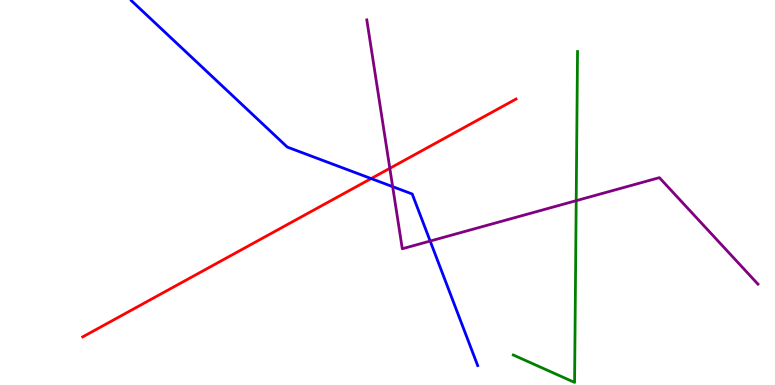[{'lines': ['blue', 'red'], 'intersections': [{'x': 4.79, 'y': 5.36}]}, {'lines': ['green', 'red'], 'intersections': []}, {'lines': ['purple', 'red'], 'intersections': [{'x': 5.03, 'y': 5.63}]}, {'lines': ['blue', 'green'], 'intersections': []}, {'lines': ['blue', 'purple'], 'intersections': [{'x': 5.07, 'y': 5.15}, {'x': 5.55, 'y': 3.74}]}, {'lines': ['green', 'purple'], 'intersections': [{'x': 7.43, 'y': 4.79}]}]